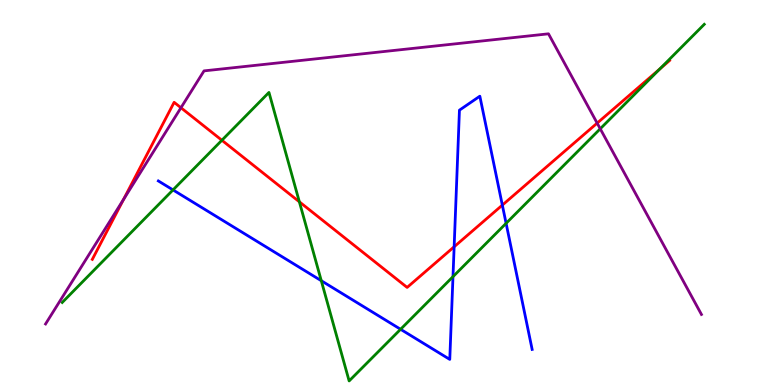[{'lines': ['blue', 'red'], 'intersections': [{'x': 5.86, 'y': 3.59}, {'x': 6.48, 'y': 4.67}]}, {'lines': ['green', 'red'], 'intersections': [{'x': 2.86, 'y': 6.36}, {'x': 3.86, 'y': 4.76}, {'x': 8.51, 'y': 8.21}]}, {'lines': ['purple', 'red'], 'intersections': [{'x': 1.59, 'y': 4.82}, {'x': 2.33, 'y': 7.2}, {'x': 7.71, 'y': 6.8}]}, {'lines': ['blue', 'green'], 'intersections': [{'x': 2.23, 'y': 5.07}, {'x': 4.15, 'y': 2.71}, {'x': 5.17, 'y': 1.45}, {'x': 5.84, 'y': 2.81}, {'x': 6.53, 'y': 4.2}]}, {'lines': ['blue', 'purple'], 'intersections': []}, {'lines': ['green', 'purple'], 'intersections': [{'x': 7.75, 'y': 6.65}]}]